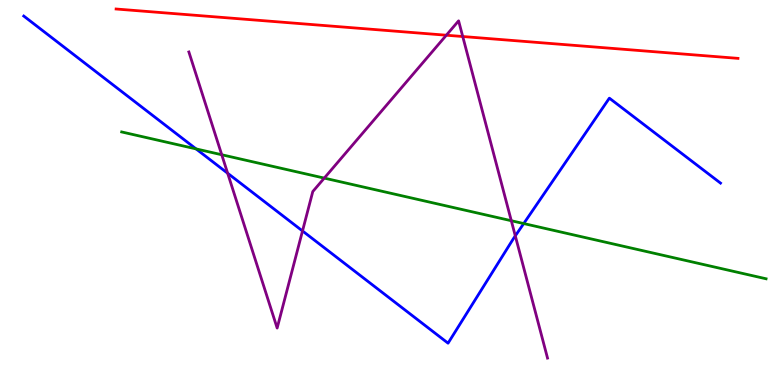[{'lines': ['blue', 'red'], 'intersections': []}, {'lines': ['green', 'red'], 'intersections': []}, {'lines': ['purple', 'red'], 'intersections': [{'x': 5.76, 'y': 9.09}, {'x': 5.97, 'y': 9.05}]}, {'lines': ['blue', 'green'], 'intersections': [{'x': 2.53, 'y': 6.13}, {'x': 6.76, 'y': 4.19}]}, {'lines': ['blue', 'purple'], 'intersections': [{'x': 2.94, 'y': 5.5}, {'x': 3.9, 'y': 4.0}, {'x': 6.65, 'y': 3.87}]}, {'lines': ['green', 'purple'], 'intersections': [{'x': 2.86, 'y': 5.98}, {'x': 4.18, 'y': 5.37}, {'x': 6.6, 'y': 4.27}]}]